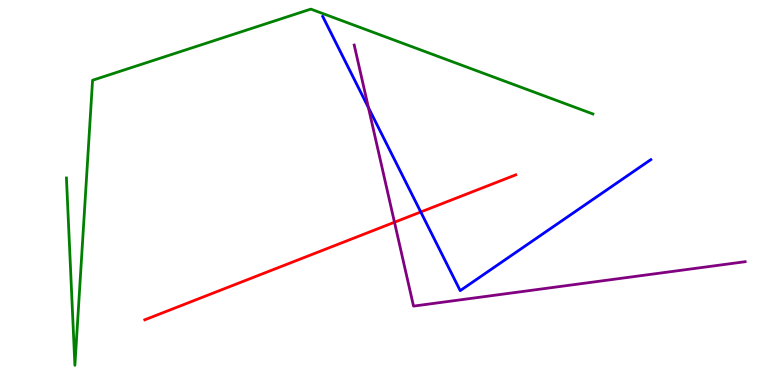[{'lines': ['blue', 'red'], 'intersections': [{'x': 5.43, 'y': 4.49}]}, {'lines': ['green', 'red'], 'intersections': []}, {'lines': ['purple', 'red'], 'intersections': [{'x': 5.09, 'y': 4.23}]}, {'lines': ['blue', 'green'], 'intersections': []}, {'lines': ['blue', 'purple'], 'intersections': [{'x': 4.75, 'y': 7.21}]}, {'lines': ['green', 'purple'], 'intersections': []}]